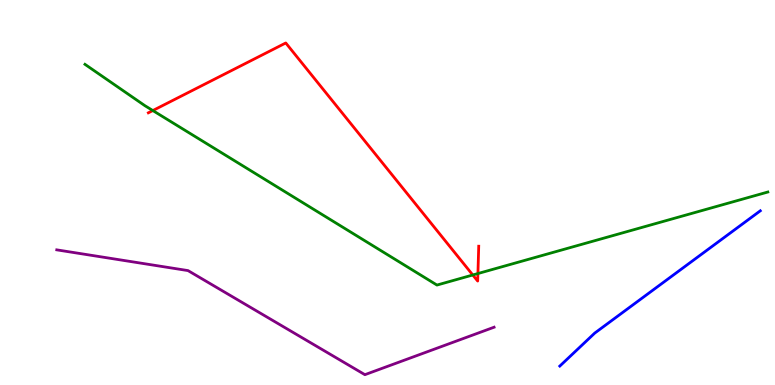[{'lines': ['blue', 'red'], 'intersections': []}, {'lines': ['green', 'red'], 'intersections': [{'x': 1.97, 'y': 7.13}, {'x': 6.1, 'y': 2.86}, {'x': 6.17, 'y': 2.89}]}, {'lines': ['purple', 'red'], 'intersections': []}, {'lines': ['blue', 'green'], 'intersections': []}, {'lines': ['blue', 'purple'], 'intersections': []}, {'lines': ['green', 'purple'], 'intersections': []}]